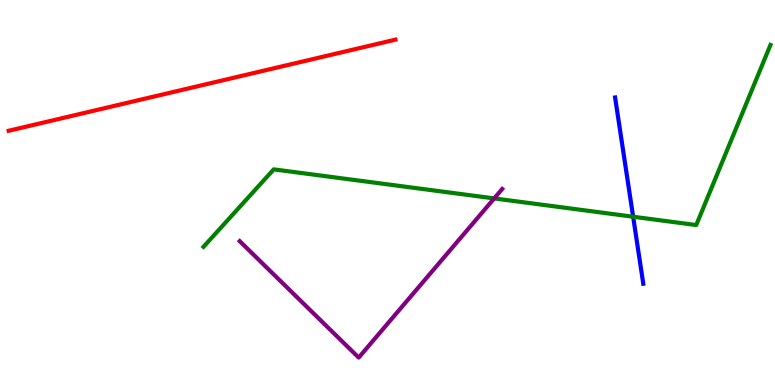[{'lines': ['blue', 'red'], 'intersections': []}, {'lines': ['green', 'red'], 'intersections': []}, {'lines': ['purple', 'red'], 'intersections': []}, {'lines': ['blue', 'green'], 'intersections': [{'x': 8.17, 'y': 4.37}]}, {'lines': ['blue', 'purple'], 'intersections': []}, {'lines': ['green', 'purple'], 'intersections': [{'x': 6.38, 'y': 4.85}]}]